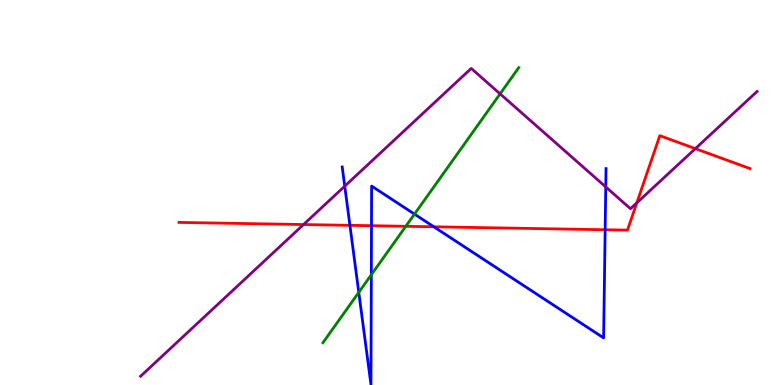[{'lines': ['blue', 'red'], 'intersections': [{'x': 4.52, 'y': 4.15}, {'x': 4.79, 'y': 4.14}, {'x': 5.6, 'y': 4.11}, {'x': 7.81, 'y': 4.03}]}, {'lines': ['green', 'red'], 'intersections': [{'x': 5.24, 'y': 4.12}]}, {'lines': ['purple', 'red'], 'intersections': [{'x': 3.92, 'y': 4.17}, {'x': 8.22, 'y': 4.73}, {'x': 8.97, 'y': 6.14}]}, {'lines': ['blue', 'green'], 'intersections': [{'x': 4.63, 'y': 2.41}, {'x': 4.79, 'y': 2.86}, {'x': 5.35, 'y': 4.44}]}, {'lines': ['blue', 'purple'], 'intersections': [{'x': 4.45, 'y': 5.16}, {'x': 7.82, 'y': 5.14}]}, {'lines': ['green', 'purple'], 'intersections': [{'x': 6.45, 'y': 7.56}]}]